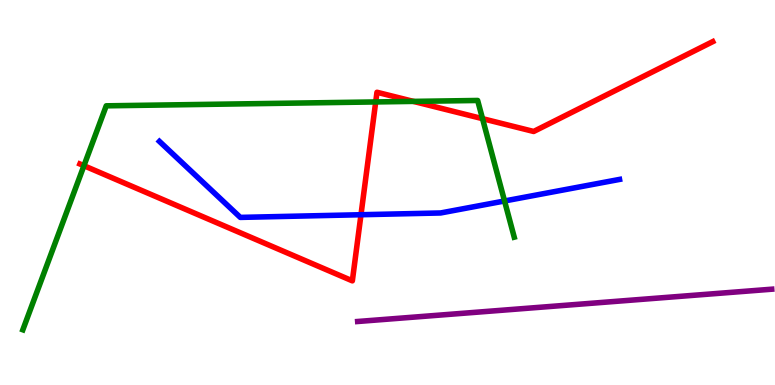[{'lines': ['blue', 'red'], 'intersections': [{'x': 4.66, 'y': 4.42}]}, {'lines': ['green', 'red'], 'intersections': [{'x': 1.08, 'y': 5.7}, {'x': 4.85, 'y': 7.35}, {'x': 5.33, 'y': 7.37}, {'x': 6.23, 'y': 6.92}]}, {'lines': ['purple', 'red'], 'intersections': []}, {'lines': ['blue', 'green'], 'intersections': [{'x': 6.51, 'y': 4.78}]}, {'lines': ['blue', 'purple'], 'intersections': []}, {'lines': ['green', 'purple'], 'intersections': []}]